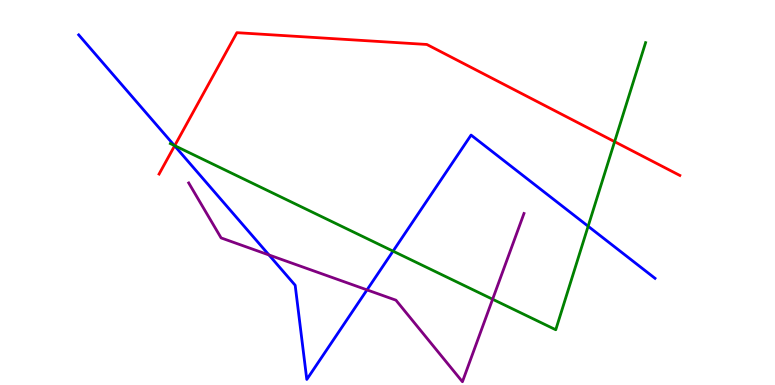[{'lines': ['blue', 'red'], 'intersections': [{'x': 2.25, 'y': 6.21}]}, {'lines': ['green', 'red'], 'intersections': [{'x': 2.25, 'y': 6.22}, {'x': 7.93, 'y': 6.32}]}, {'lines': ['purple', 'red'], 'intersections': []}, {'lines': ['blue', 'green'], 'intersections': [{'x': 2.25, 'y': 6.22}, {'x': 5.07, 'y': 3.48}, {'x': 7.59, 'y': 4.12}]}, {'lines': ['blue', 'purple'], 'intersections': [{'x': 3.47, 'y': 3.38}, {'x': 4.74, 'y': 2.47}]}, {'lines': ['green', 'purple'], 'intersections': [{'x': 6.36, 'y': 2.23}]}]